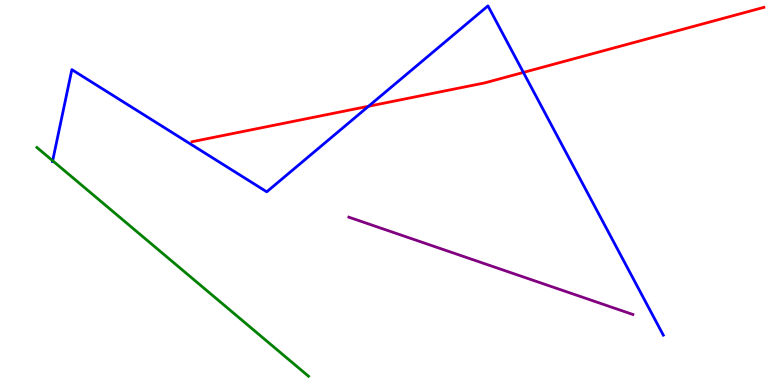[{'lines': ['blue', 'red'], 'intersections': [{'x': 4.76, 'y': 7.24}, {'x': 6.75, 'y': 8.12}]}, {'lines': ['green', 'red'], 'intersections': []}, {'lines': ['purple', 'red'], 'intersections': []}, {'lines': ['blue', 'green'], 'intersections': [{'x': 0.679, 'y': 5.82}]}, {'lines': ['blue', 'purple'], 'intersections': []}, {'lines': ['green', 'purple'], 'intersections': []}]